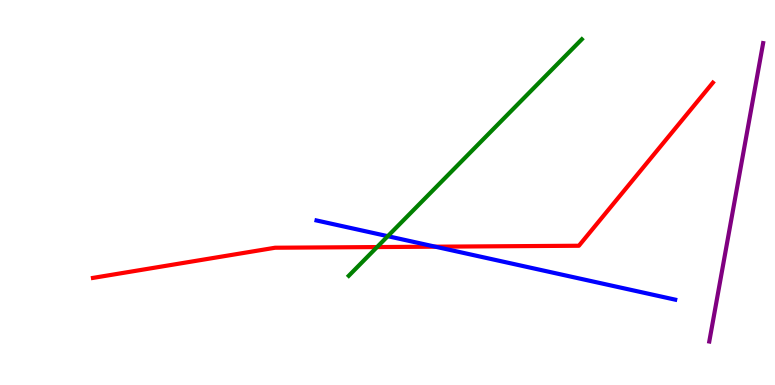[{'lines': ['blue', 'red'], 'intersections': [{'x': 5.62, 'y': 3.59}]}, {'lines': ['green', 'red'], 'intersections': [{'x': 4.87, 'y': 3.58}]}, {'lines': ['purple', 'red'], 'intersections': []}, {'lines': ['blue', 'green'], 'intersections': [{'x': 5.0, 'y': 3.87}]}, {'lines': ['blue', 'purple'], 'intersections': []}, {'lines': ['green', 'purple'], 'intersections': []}]